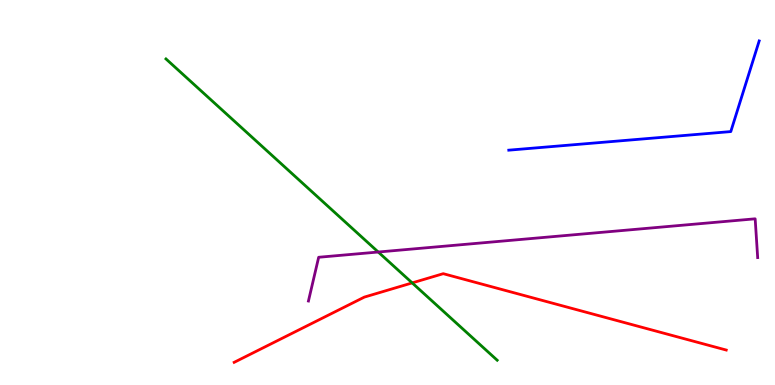[{'lines': ['blue', 'red'], 'intersections': []}, {'lines': ['green', 'red'], 'intersections': [{'x': 5.32, 'y': 2.65}]}, {'lines': ['purple', 'red'], 'intersections': []}, {'lines': ['blue', 'green'], 'intersections': []}, {'lines': ['blue', 'purple'], 'intersections': []}, {'lines': ['green', 'purple'], 'intersections': [{'x': 4.88, 'y': 3.45}]}]